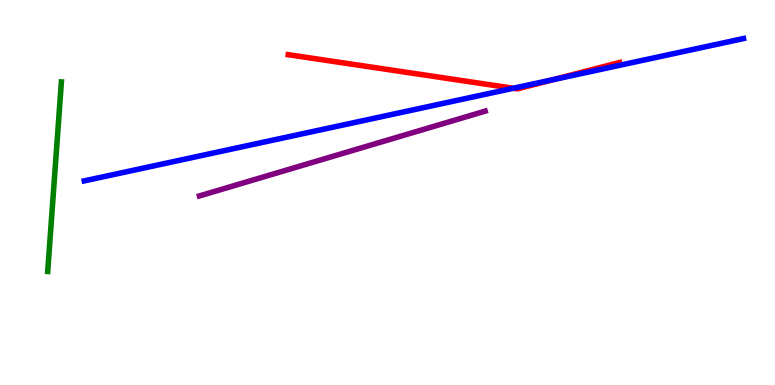[{'lines': ['blue', 'red'], 'intersections': [{'x': 6.62, 'y': 7.71}, {'x': 7.14, 'y': 7.93}]}, {'lines': ['green', 'red'], 'intersections': []}, {'lines': ['purple', 'red'], 'intersections': []}, {'lines': ['blue', 'green'], 'intersections': []}, {'lines': ['blue', 'purple'], 'intersections': []}, {'lines': ['green', 'purple'], 'intersections': []}]